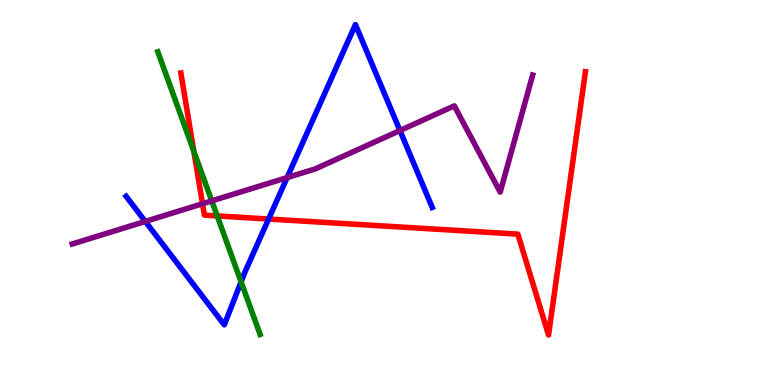[{'lines': ['blue', 'red'], 'intersections': [{'x': 3.47, 'y': 4.31}]}, {'lines': ['green', 'red'], 'intersections': [{'x': 2.5, 'y': 6.07}, {'x': 2.8, 'y': 4.39}]}, {'lines': ['purple', 'red'], 'intersections': [{'x': 2.61, 'y': 4.71}]}, {'lines': ['blue', 'green'], 'intersections': [{'x': 3.11, 'y': 2.68}]}, {'lines': ['blue', 'purple'], 'intersections': [{'x': 1.87, 'y': 4.25}, {'x': 3.7, 'y': 5.39}, {'x': 5.16, 'y': 6.61}]}, {'lines': ['green', 'purple'], 'intersections': [{'x': 2.73, 'y': 4.78}]}]